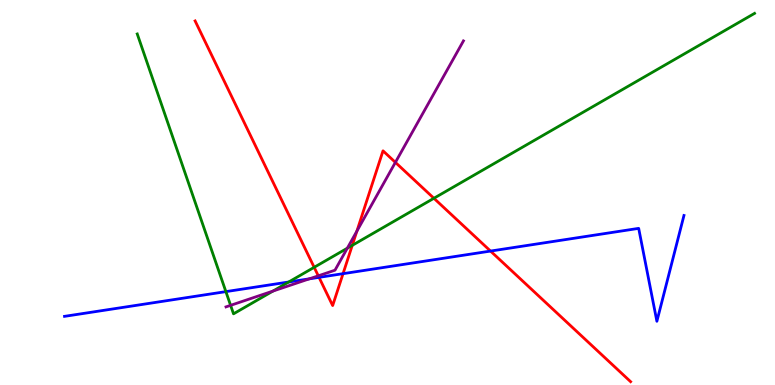[{'lines': ['blue', 'red'], 'intersections': [{'x': 4.12, 'y': 2.8}, {'x': 4.43, 'y': 2.89}, {'x': 6.33, 'y': 3.48}]}, {'lines': ['green', 'red'], 'intersections': [{'x': 4.05, 'y': 3.06}, {'x': 4.55, 'y': 3.63}, {'x': 5.6, 'y': 4.85}]}, {'lines': ['purple', 'red'], 'intersections': [{'x': 4.11, 'y': 2.84}, {'x': 4.61, 'y': 4.0}, {'x': 5.1, 'y': 5.78}]}, {'lines': ['blue', 'green'], 'intersections': [{'x': 2.91, 'y': 2.43}, {'x': 3.73, 'y': 2.68}]}, {'lines': ['blue', 'purple'], 'intersections': [{'x': 3.99, 'y': 2.76}]}, {'lines': ['green', 'purple'], 'intersections': [{'x': 2.98, 'y': 2.07}, {'x': 3.52, 'y': 2.44}, {'x': 4.48, 'y': 3.55}]}]